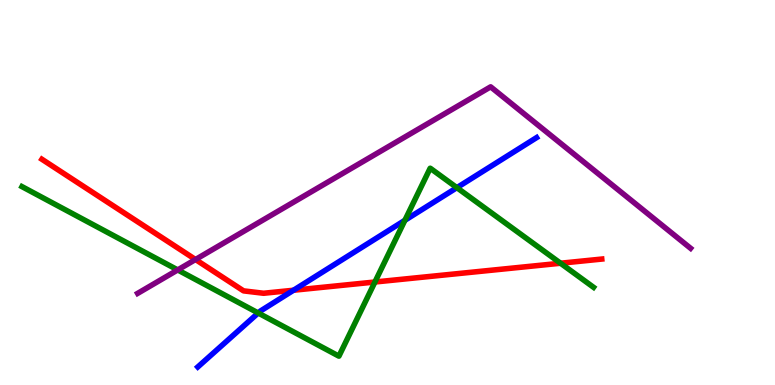[{'lines': ['blue', 'red'], 'intersections': [{'x': 3.79, 'y': 2.46}]}, {'lines': ['green', 'red'], 'intersections': [{'x': 4.84, 'y': 2.68}, {'x': 7.23, 'y': 3.16}]}, {'lines': ['purple', 'red'], 'intersections': [{'x': 2.52, 'y': 3.26}]}, {'lines': ['blue', 'green'], 'intersections': [{'x': 3.33, 'y': 1.87}, {'x': 5.22, 'y': 4.28}, {'x': 5.9, 'y': 5.13}]}, {'lines': ['blue', 'purple'], 'intersections': []}, {'lines': ['green', 'purple'], 'intersections': [{'x': 2.29, 'y': 2.99}]}]